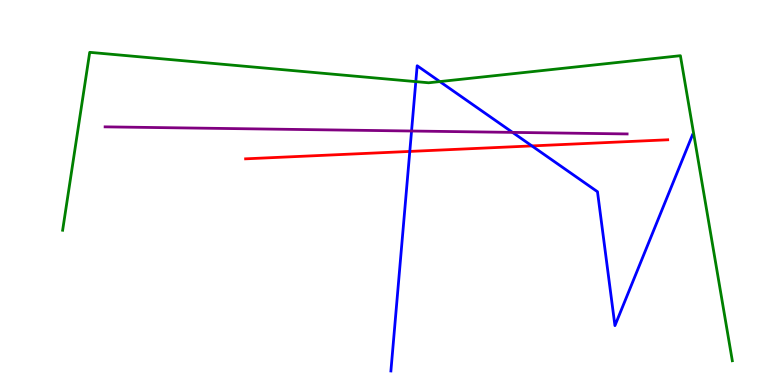[{'lines': ['blue', 'red'], 'intersections': [{'x': 5.29, 'y': 6.07}, {'x': 6.86, 'y': 6.21}]}, {'lines': ['green', 'red'], 'intersections': []}, {'lines': ['purple', 'red'], 'intersections': []}, {'lines': ['blue', 'green'], 'intersections': [{'x': 5.37, 'y': 7.88}, {'x': 5.68, 'y': 7.88}]}, {'lines': ['blue', 'purple'], 'intersections': [{'x': 5.31, 'y': 6.6}, {'x': 6.61, 'y': 6.56}]}, {'lines': ['green', 'purple'], 'intersections': []}]